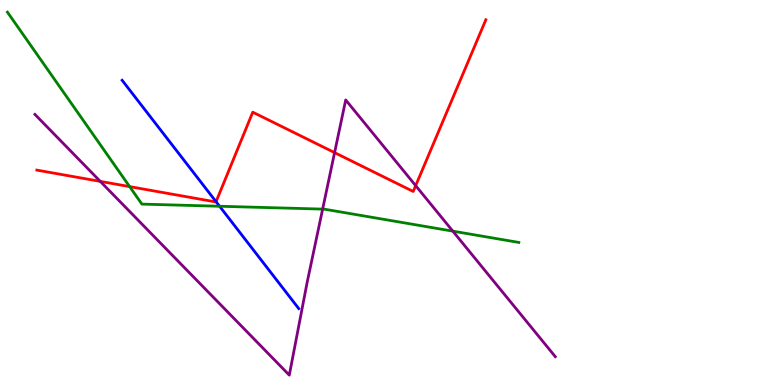[{'lines': ['blue', 'red'], 'intersections': [{'x': 2.79, 'y': 4.76}]}, {'lines': ['green', 'red'], 'intersections': [{'x': 1.67, 'y': 5.15}]}, {'lines': ['purple', 'red'], 'intersections': [{'x': 1.29, 'y': 5.29}, {'x': 4.32, 'y': 6.04}, {'x': 5.36, 'y': 5.18}]}, {'lines': ['blue', 'green'], 'intersections': [{'x': 2.83, 'y': 4.64}]}, {'lines': ['blue', 'purple'], 'intersections': []}, {'lines': ['green', 'purple'], 'intersections': [{'x': 4.16, 'y': 4.57}, {'x': 5.84, 'y': 4.0}]}]